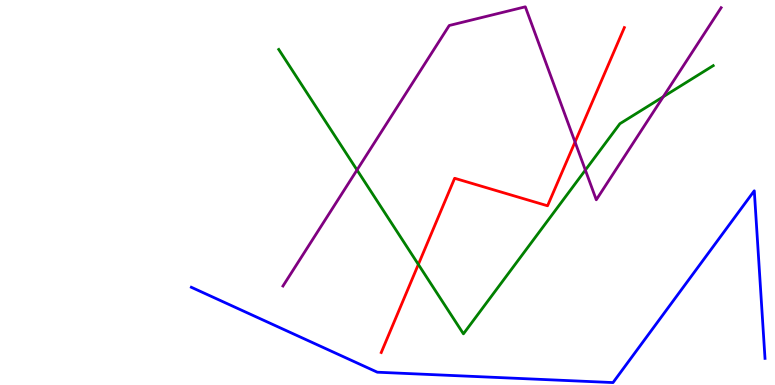[{'lines': ['blue', 'red'], 'intersections': []}, {'lines': ['green', 'red'], 'intersections': [{'x': 5.4, 'y': 3.13}]}, {'lines': ['purple', 'red'], 'intersections': [{'x': 7.42, 'y': 6.31}]}, {'lines': ['blue', 'green'], 'intersections': []}, {'lines': ['blue', 'purple'], 'intersections': []}, {'lines': ['green', 'purple'], 'intersections': [{'x': 4.61, 'y': 5.58}, {'x': 7.55, 'y': 5.58}, {'x': 8.56, 'y': 7.49}]}]